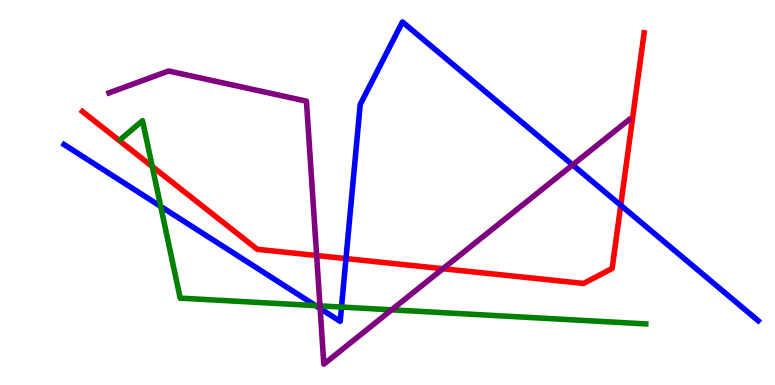[{'lines': ['blue', 'red'], 'intersections': [{'x': 4.46, 'y': 3.28}, {'x': 8.01, 'y': 4.67}]}, {'lines': ['green', 'red'], 'intersections': [{'x': 1.96, 'y': 5.67}]}, {'lines': ['purple', 'red'], 'intersections': [{'x': 4.09, 'y': 3.36}, {'x': 5.72, 'y': 3.02}]}, {'lines': ['blue', 'green'], 'intersections': [{'x': 2.07, 'y': 4.64}, {'x': 4.07, 'y': 2.06}, {'x': 4.41, 'y': 2.02}]}, {'lines': ['blue', 'purple'], 'intersections': [{'x': 4.13, 'y': 1.99}, {'x': 7.39, 'y': 5.72}]}, {'lines': ['green', 'purple'], 'intersections': [{'x': 4.13, 'y': 2.06}, {'x': 5.05, 'y': 1.95}]}]